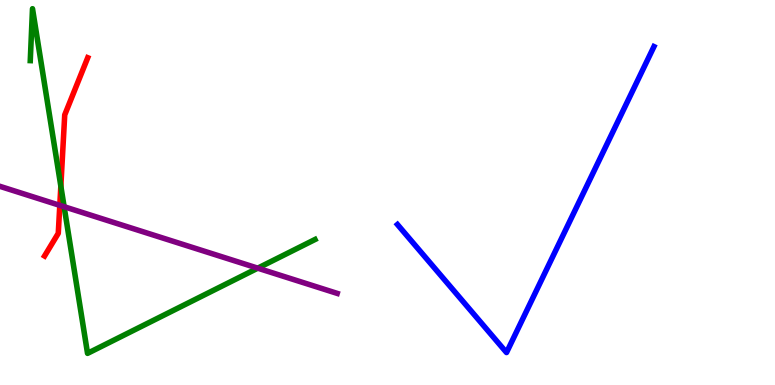[{'lines': ['blue', 'red'], 'intersections': []}, {'lines': ['green', 'red'], 'intersections': [{'x': 0.785, 'y': 5.16}]}, {'lines': ['purple', 'red'], 'intersections': [{'x': 0.772, 'y': 4.67}]}, {'lines': ['blue', 'green'], 'intersections': []}, {'lines': ['blue', 'purple'], 'intersections': []}, {'lines': ['green', 'purple'], 'intersections': [{'x': 0.827, 'y': 4.63}, {'x': 3.33, 'y': 3.03}]}]